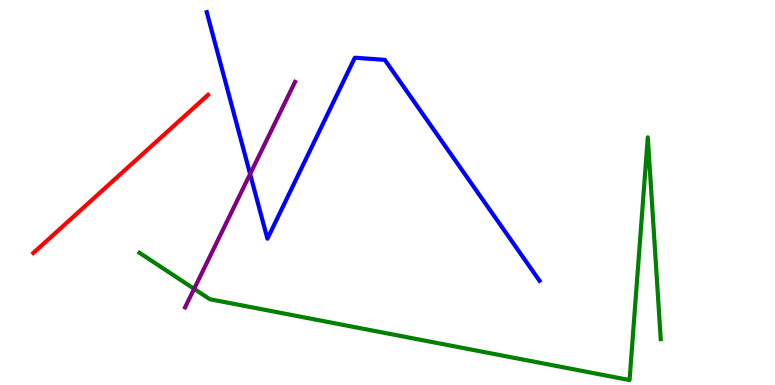[{'lines': ['blue', 'red'], 'intersections': []}, {'lines': ['green', 'red'], 'intersections': []}, {'lines': ['purple', 'red'], 'intersections': []}, {'lines': ['blue', 'green'], 'intersections': []}, {'lines': ['blue', 'purple'], 'intersections': [{'x': 3.23, 'y': 5.48}]}, {'lines': ['green', 'purple'], 'intersections': [{'x': 2.5, 'y': 2.5}]}]